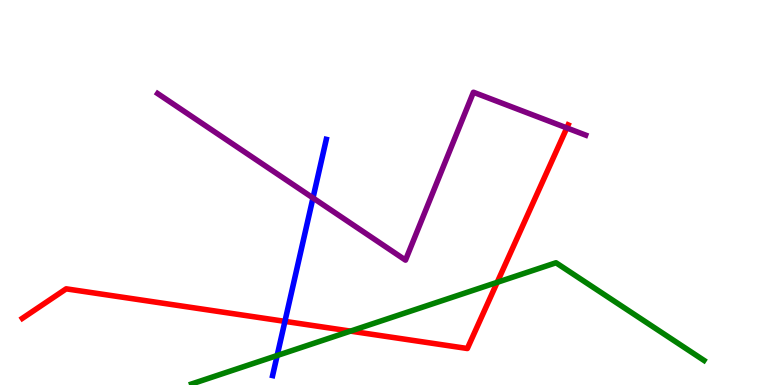[{'lines': ['blue', 'red'], 'intersections': [{'x': 3.68, 'y': 1.65}]}, {'lines': ['green', 'red'], 'intersections': [{'x': 4.52, 'y': 1.4}, {'x': 6.42, 'y': 2.67}]}, {'lines': ['purple', 'red'], 'intersections': [{'x': 7.31, 'y': 6.68}]}, {'lines': ['blue', 'green'], 'intersections': [{'x': 3.58, 'y': 0.766}]}, {'lines': ['blue', 'purple'], 'intersections': [{'x': 4.04, 'y': 4.86}]}, {'lines': ['green', 'purple'], 'intersections': []}]